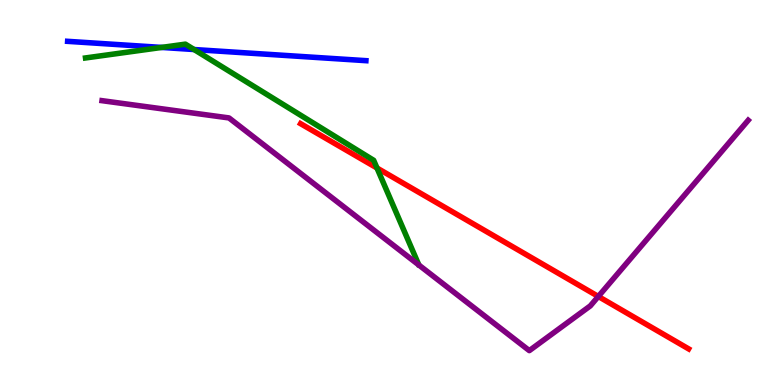[{'lines': ['blue', 'red'], 'intersections': []}, {'lines': ['green', 'red'], 'intersections': [{'x': 4.86, 'y': 5.64}]}, {'lines': ['purple', 'red'], 'intersections': [{'x': 7.72, 'y': 2.3}]}, {'lines': ['blue', 'green'], 'intersections': [{'x': 2.09, 'y': 8.77}, {'x': 2.5, 'y': 8.71}]}, {'lines': ['blue', 'purple'], 'intersections': []}, {'lines': ['green', 'purple'], 'intersections': []}]